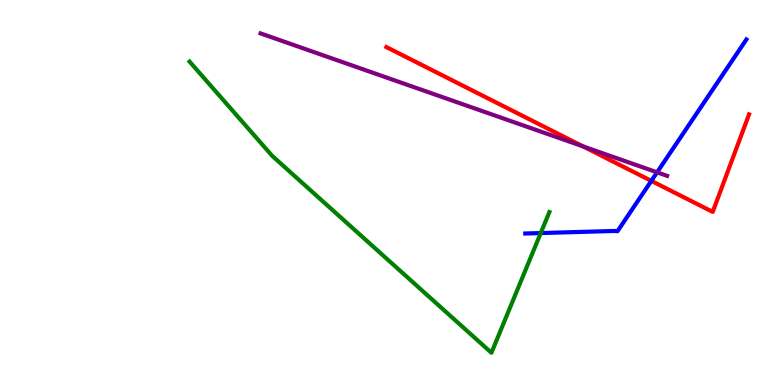[{'lines': ['blue', 'red'], 'intersections': [{'x': 8.4, 'y': 5.3}]}, {'lines': ['green', 'red'], 'intersections': []}, {'lines': ['purple', 'red'], 'intersections': [{'x': 7.52, 'y': 6.2}]}, {'lines': ['blue', 'green'], 'intersections': [{'x': 6.98, 'y': 3.95}]}, {'lines': ['blue', 'purple'], 'intersections': [{'x': 8.48, 'y': 5.52}]}, {'lines': ['green', 'purple'], 'intersections': []}]